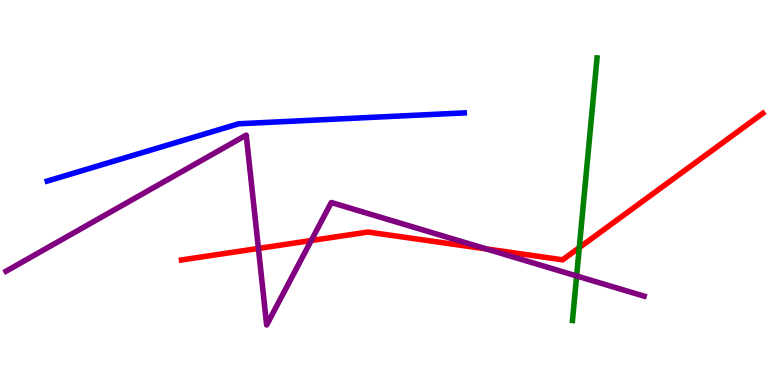[{'lines': ['blue', 'red'], 'intersections': []}, {'lines': ['green', 'red'], 'intersections': [{'x': 7.47, 'y': 3.57}]}, {'lines': ['purple', 'red'], 'intersections': [{'x': 3.33, 'y': 3.55}, {'x': 4.02, 'y': 3.75}, {'x': 6.28, 'y': 3.53}]}, {'lines': ['blue', 'green'], 'intersections': []}, {'lines': ['blue', 'purple'], 'intersections': []}, {'lines': ['green', 'purple'], 'intersections': [{'x': 7.44, 'y': 2.83}]}]